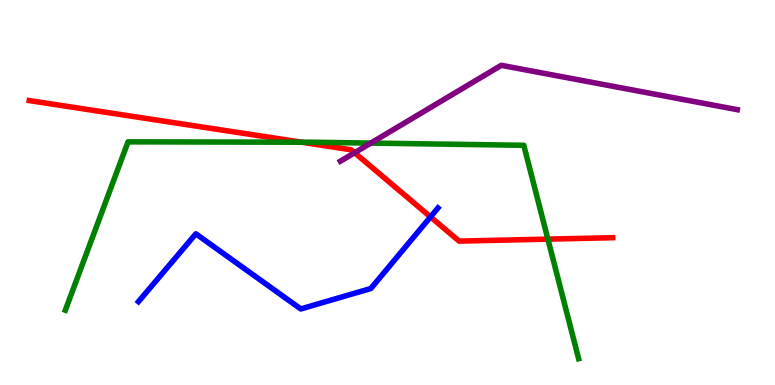[{'lines': ['blue', 'red'], 'intersections': [{'x': 5.55, 'y': 4.37}]}, {'lines': ['green', 'red'], 'intersections': [{'x': 3.89, 'y': 6.31}, {'x': 7.07, 'y': 3.79}]}, {'lines': ['purple', 'red'], 'intersections': [{'x': 4.58, 'y': 6.03}]}, {'lines': ['blue', 'green'], 'intersections': []}, {'lines': ['blue', 'purple'], 'intersections': []}, {'lines': ['green', 'purple'], 'intersections': [{'x': 4.78, 'y': 6.28}]}]